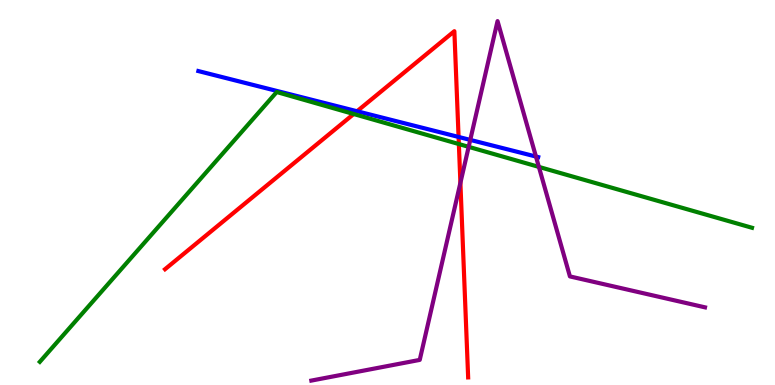[{'lines': ['blue', 'red'], 'intersections': [{'x': 4.61, 'y': 7.11}, {'x': 5.92, 'y': 6.44}]}, {'lines': ['green', 'red'], 'intersections': [{'x': 4.56, 'y': 7.04}, {'x': 5.92, 'y': 6.26}]}, {'lines': ['purple', 'red'], 'intersections': [{'x': 5.94, 'y': 5.25}]}, {'lines': ['blue', 'green'], 'intersections': []}, {'lines': ['blue', 'purple'], 'intersections': [{'x': 6.07, 'y': 6.37}, {'x': 6.92, 'y': 5.93}]}, {'lines': ['green', 'purple'], 'intersections': [{'x': 6.05, 'y': 6.19}, {'x': 6.95, 'y': 5.66}]}]